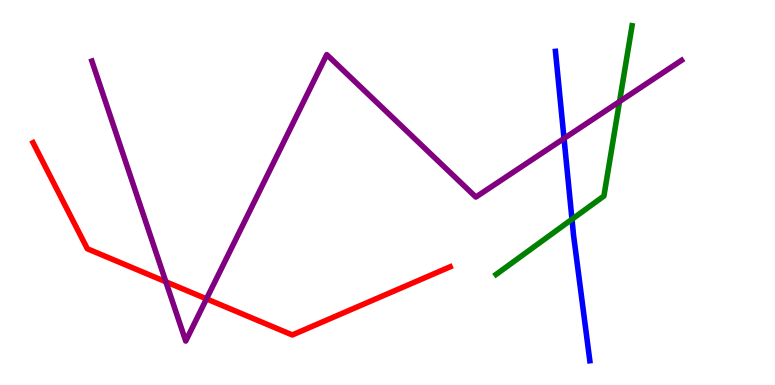[{'lines': ['blue', 'red'], 'intersections': []}, {'lines': ['green', 'red'], 'intersections': []}, {'lines': ['purple', 'red'], 'intersections': [{'x': 2.14, 'y': 2.68}, {'x': 2.66, 'y': 2.24}]}, {'lines': ['blue', 'green'], 'intersections': [{'x': 7.38, 'y': 4.3}]}, {'lines': ['blue', 'purple'], 'intersections': [{'x': 7.28, 'y': 6.4}]}, {'lines': ['green', 'purple'], 'intersections': [{'x': 7.99, 'y': 7.36}]}]